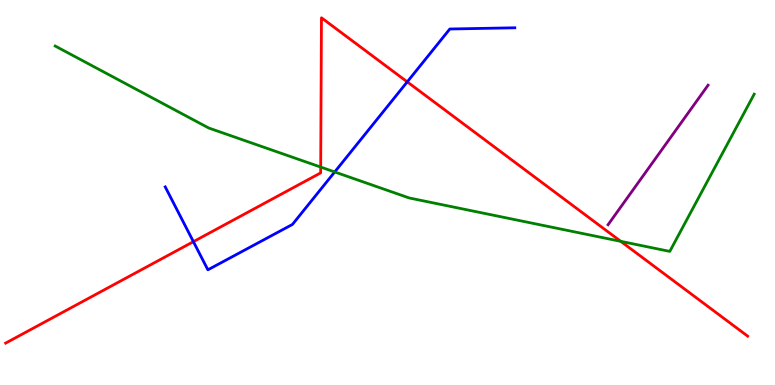[{'lines': ['blue', 'red'], 'intersections': [{'x': 2.5, 'y': 3.72}, {'x': 5.25, 'y': 7.87}]}, {'lines': ['green', 'red'], 'intersections': [{'x': 4.14, 'y': 5.66}, {'x': 8.01, 'y': 3.73}]}, {'lines': ['purple', 'red'], 'intersections': []}, {'lines': ['blue', 'green'], 'intersections': [{'x': 4.32, 'y': 5.53}]}, {'lines': ['blue', 'purple'], 'intersections': []}, {'lines': ['green', 'purple'], 'intersections': []}]